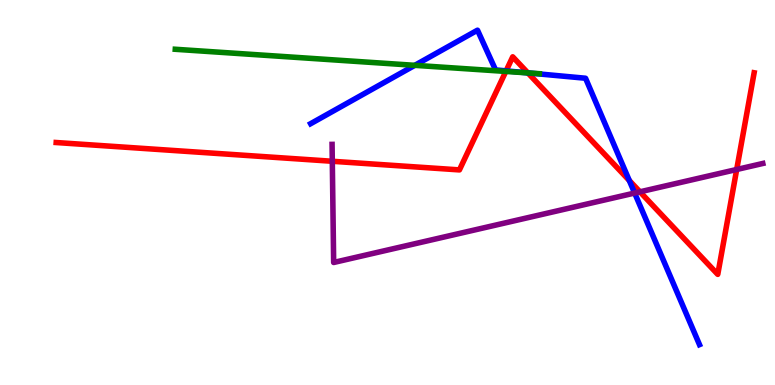[{'lines': ['blue', 'red'], 'intersections': [{'x': 6.53, 'y': 8.16}, {'x': 6.81, 'y': 8.11}, {'x': 8.12, 'y': 5.31}]}, {'lines': ['green', 'red'], 'intersections': [{'x': 6.53, 'y': 8.14}, {'x': 6.81, 'y': 8.11}]}, {'lines': ['purple', 'red'], 'intersections': [{'x': 4.29, 'y': 5.81}, {'x': 8.26, 'y': 5.02}, {'x': 9.51, 'y': 5.6}]}, {'lines': ['blue', 'green'], 'intersections': [{'x': 5.35, 'y': 8.3}, {'x': 6.82, 'y': 8.11}]}, {'lines': ['blue', 'purple'], 'intersections': [{'x': 8.19, 'y': 4.99}]}, {'lines': ['green', 'purple'], 'intersections': []}]